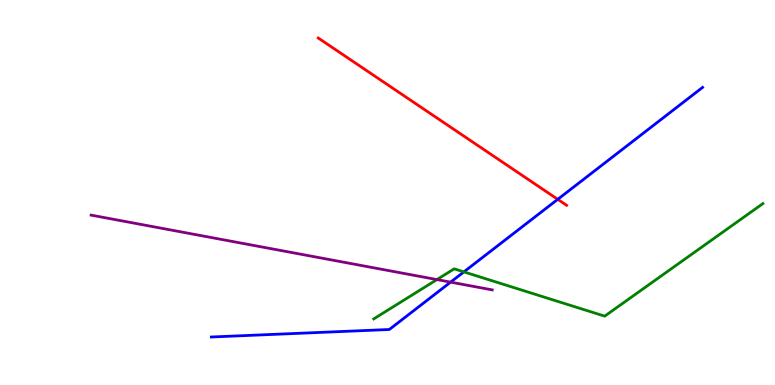[{'lines': ['blue', 'red'], 'intersections': [{'x': 7.2, 'y': 4.82}]}, {'lines': ['green', 'red'], 'intersections': []}, {'lines': ['purple', 'red'], 'intersections': []}, {'lines': ['blue', 'green'], 'intersections': [{'x': 5.99, 'y': 2.94}]}, {'lines': ['blue', 'purple'], 'intersections': [{'x': 5.81, 'y': 2.67}]}, {'lines': ['green', 'purple'], 'intersections': [{'x': 5.64, 'y': 2.74}]}]